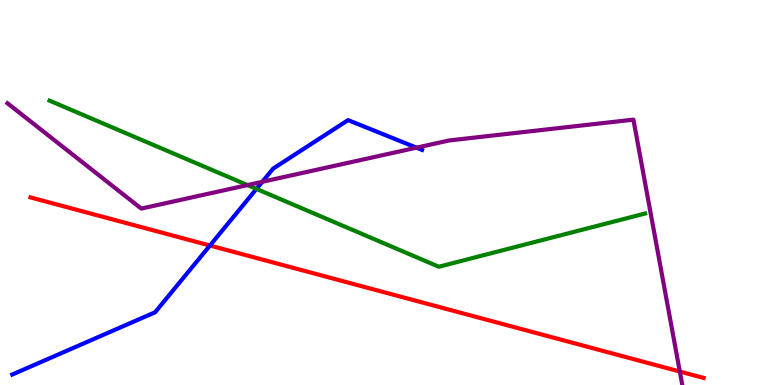[{'lines': ['blue', 'red'], 'intersections': [{'x': 2.71, 'y': 3.62}]}, {'lines': ['green', 'red'], 'intersections': []}, {'lines': ['purple', 'red'], 'intersections': [{'x': 8.77, 'y': 0.35}]}, {'lines': ['blue', 'green'], 'intersections': [{'x': 3.31, 'y': 5.09}]}, {'lines': ['blue', 'purple'], 'intersections': [{'x': 3.38, 'y': 5.28}, {'x': 5.37, 'y': 6.16}]}, {'lines': ['green', 'purple'], 'intersections': [{'x': 3.19, 'y': 5.19}]}]